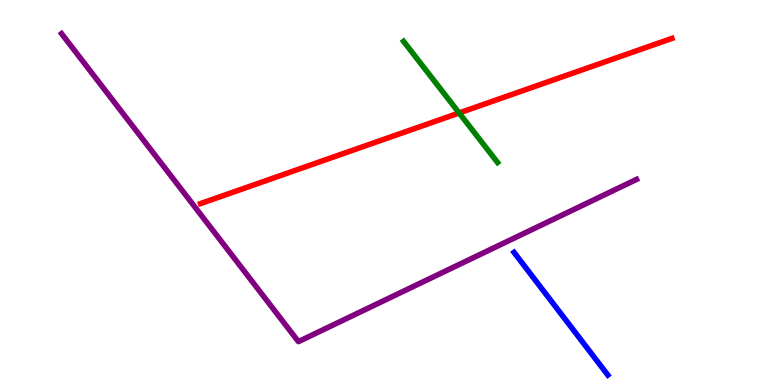[{'lines': ['blue', 'red'], 'intersections': []}, {'lines': ['green', 'red'], 'intersections': [{'x': 5.92, 'y': 7.07}]}, {'lines': ['purple', 'red'], 'intersections': []}, {'lines': ['blue', 'green'], 'intersections': []}, {'lines': ['blue', 'purple'], 'intersections': []}, {'lines': ['green', 'purple'], 'intersections': []}]